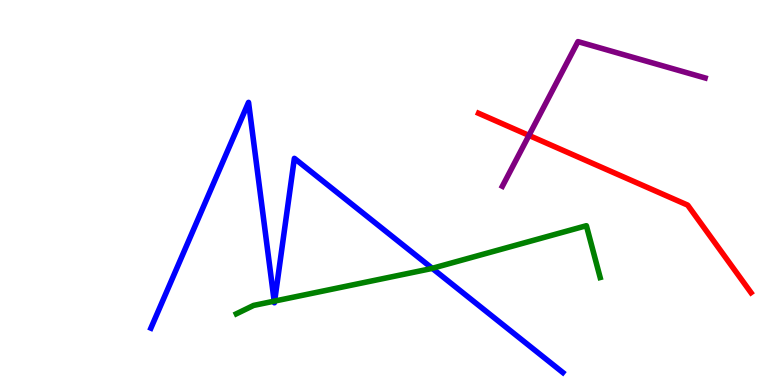[{'lines': ['blue', 'red'], 'intersections': []}, {'lines': ['green', 'red'], 'intersections': []}, {'lines': ['purple', 'red'], 'intersections': [{'x': 6.83, 'y': 6.48}]}, {'lines': ['blue', 'green'], 'intersections': [{'x': 3.54, 'y': 2.18}, {'x': 3.54, 'y': 2.18}, {'x': 5.58, 'y': 3.03}]}, {'lines': ['blue', 'purple'], 'intersections': []}, {'lines': ['green', 'purple'], 'intersections': []}]